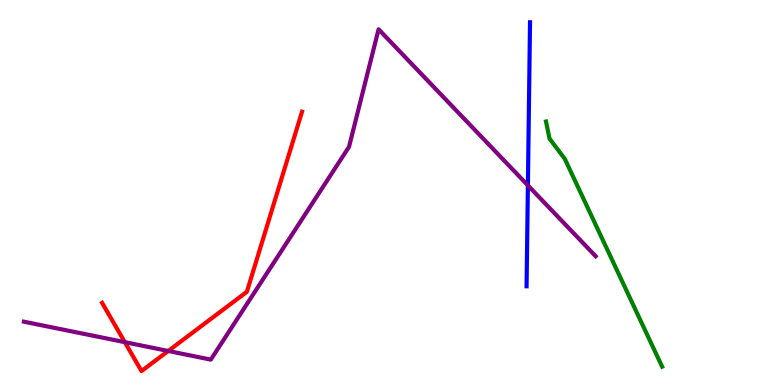[{'lines': ['blue', 'red'], 'intersections': []}, {'lines': ['green', 'red'], 'intersections': []}, {'lines': ['purple', 'red'], 'intersections': [{'x': 1.61, 'y': 1.11}, {'x': 2.17, 'y': 0.884}]}, {'lines': ['blue', 'green'], 'intersections': []}, {'lines': ['blue', 'purple'], 'intersections': [{'x': 6.81, 'y': 5.18}]}, {'lines': ['green', 'purple'], 'intersections': []}]